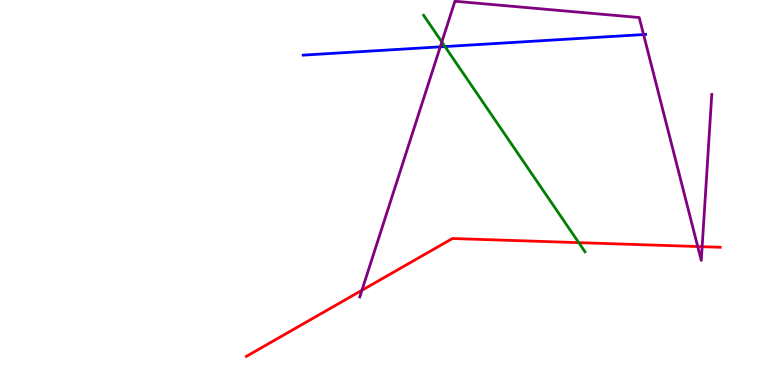[{'lines': ['blue', 'red'], 'intersections': []}, {'lines': ['green', 'red'], 'intersections': [{'x': 7.47, 'y': 3.7}]}, {'lines': ['purple', 'red'], 'intersections': [{'x': 4.67, 'y': 2.46}, {'x': 9.0, 'y': 3.6}, {'x': 9.06, 'y': 3.59}]}, {'lines': ['blue', 'green'], 'intersections': [{'x': 5.74, 'y': 8.79}]}, {'lines': ['blue', 'purple'], 'intersections': [{'x': 5.68, 'y': 8.78}, {'x': 8.3, 'y': 9.1}]}, {'lines': ['green', 'purple'], 'intersections': [{'x': 5.7, 'y': 8.91}]}]